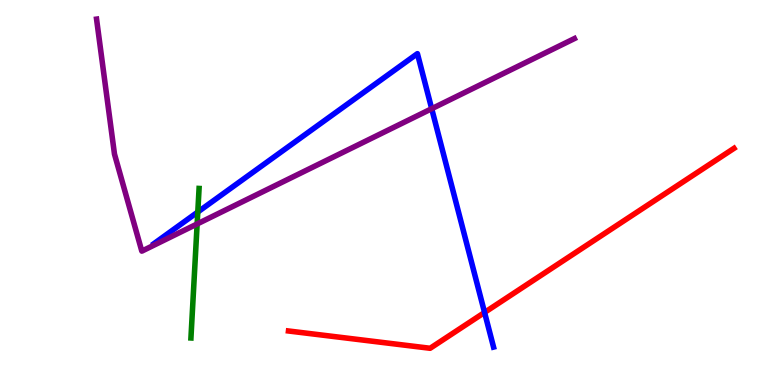[{'lines': ['blue', 'red'], 'intersections': [{'x': 6.25, 'y': 1.88}]}, {'lines': ['green', 'red'], 'intersections': []}, {'lines': ['purple', 'red'], 'intersections': []}, {'lines': ['blue', 'green'], 'intersections': [{'x': 2.55, 'y': 4.49}]}, {'lines': ['blue', 'purple'], 'intersections': [{'x': 5.57, 'y': 7.18}]}, {'lines': ['green', 'purple'], 'intersections': [{'x': 2.54, 'y': 4.18}]}]